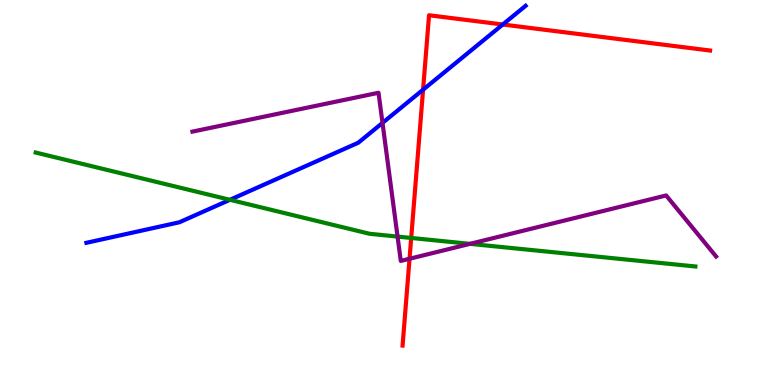[{'lines': ['blue', 'red'], 'intersections': [{'x': 5.46, 'y': 7.67}, {'x': 6.49, 'y': 9.36}]}, {'lines': ['green', 'red'], 'intersections': [{'x': 5.31, 'y': 3.82}]}, {'lines': ['purple', 'red'], 'intersections': [{'x': 5.28, 'y': 3.28}]}, {'lines': ['blue', 'green'], 'intersections': [{'x': 2.97, 'y': 4.81}]}, {'lines': ['blue', 'purple'], 'intersections': [{'x': 4.94, 'y': 6.81}]}, {'lines': ['green', 'purple'], 'intersections': [{'x': 5.13, 'y': 3.85}, {'x': 6.06, 'y': 3.67}]}]